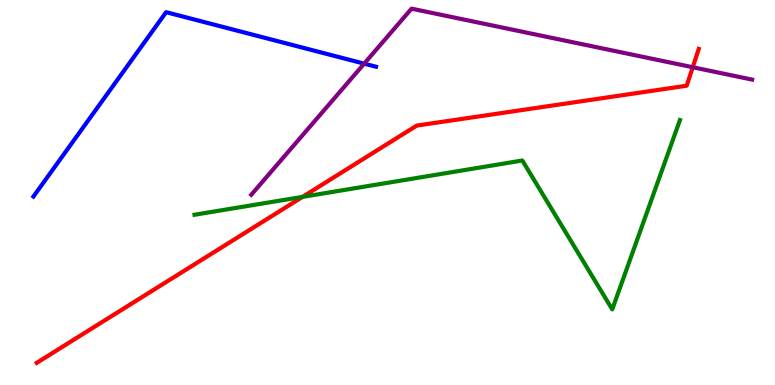[{'lines': ['blue', 'red'], 'intersections': []}, {'lines': ['green', 'red'], 'intersections': [{'x': 3.9, 'y': 4.89}]}, {'lines': ['purple', 'red'], 'intersections': [{'x': 8.94, 'y': 8.25}]}, {'lines': ['blue', 'green'], 'intersections': []}, {'lines': ['blue', 'purple'], 'intersections': [{'x': 4.7, 'y': 8.35}]}, {'lines': ['green', 'purple'], 'intersections': []}]